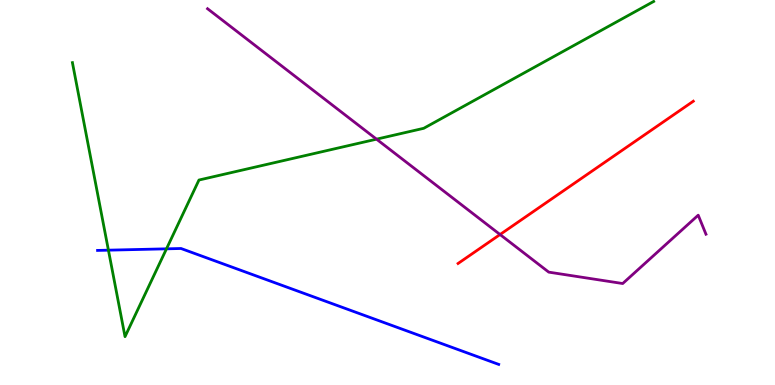[{'lines': ['blue', 'red'], 'intersections': []}, {'lines': ['green', 'red'], 'intersections': []}, {'lines': ['purple', 'red'], 'intersections': [{'x': 6.45, 'y': 3.91}]}, {'lines': ['blue', 'green'], 'intersections': [{'x': 1.4, 'y': 3.5}, {'x': 2.15, 'y': 3.54}]}, {'lines': ['blue', 'purple'], 'intersections': []}, {'lines': ['green', 'purple'], 'intersections': [{'x': 4.86, 'y': 6.39}]}]